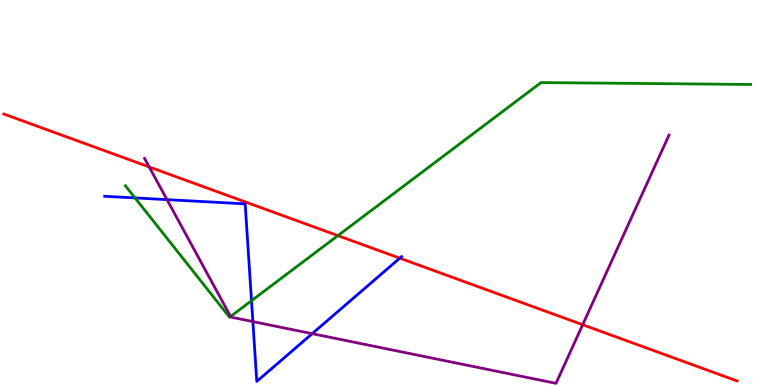[{'lines': ['blue', 'red'], 'intersections': [{'x': 5.16, 'y': 3.29}]}, {'lines': ['green', 'red'], 'intersections': [{'x': 4.36, 'y': 3.88}]}, {'lines': ['purple', 'red'], 'intersections': [{'x': 1.93, 'y': 5.66}, {'x': 7.52, 'y': 1.57}]}, {'lines': ['blue', 'green'], 'intersections': [{'x': 1.74, 'y': 4.86}, {'x': 3.25, 'y': 2.19}]}, {'lines': ['blue', 'purple'], 'intersections': [{'x': 2.15, 'y': 4.81}, {'x': 3.26, 'y': 1.65}, {'x': 4.03, 'y': 1.33}]}, {'lines': ['green', 'purple'], 'intersections': [{'x': 2.98, 'y': 1.78}]}]